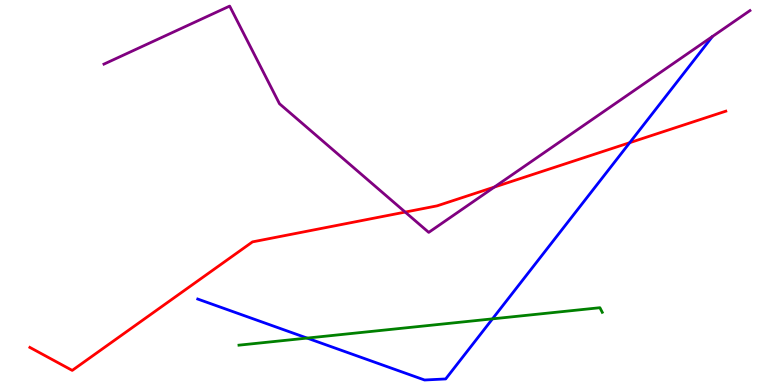[{'lines': ['blue', 'red'], 'intersections': [{'x': 8.13, 'y': 6.29}]}, {'lines': ['green', 'red'], 'intersections': []}, {'lines': ['purple', 'red'], 'intersections': [{'x': 5.23, 'y': 4.49}, {'x': 6.38, 'y': 5.14}]}, {'lines': ['blue', 'green'], 'intersections': [{'x': 3.96, 'y': 1.22}, {'x': 6.35, 'y': 1.72}]}, {'lines': ['blue', 'purple'], 'intersections': []}, {'lines': ['green', 'purple'], 'intersections': []}]